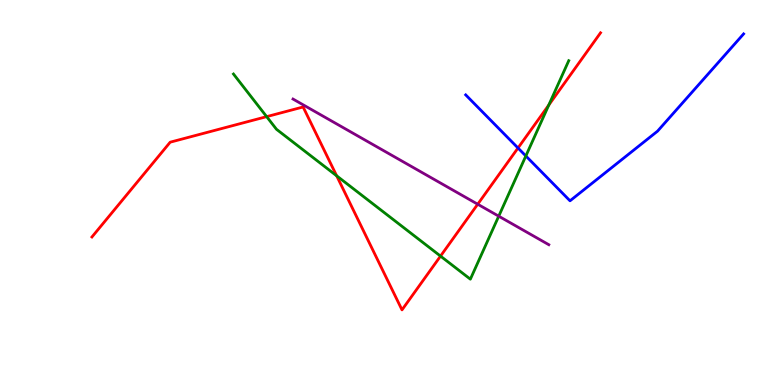[{'lines': ['blue', 'red'], 'intersections': [{'x': 6.68, 'y': 6.16}]}, {'lines': ['green', 'red'], 'intersections': [{'x': 3.44, 'y': 6.97}, {'x': 4.34, 'y': 5.43}, {'x': 5.68, 'y': 3.35}, {'x': 7.08, 'y': 7.27}]}, {'lines': ['purple', 'red'], 'intersections': [{'x': 6.16, 'y': 4.7}]}, {'lines': ['blue', 'green'], 'intersections': [{'x': 6.79, 'y': 5.95}]}, {'lines': ['blue', 'purple'], 'intersections': []}, {'lines': ['green', 'purple'], 'intersections': [{'x': 6.44, 'y': 4.38}]}]